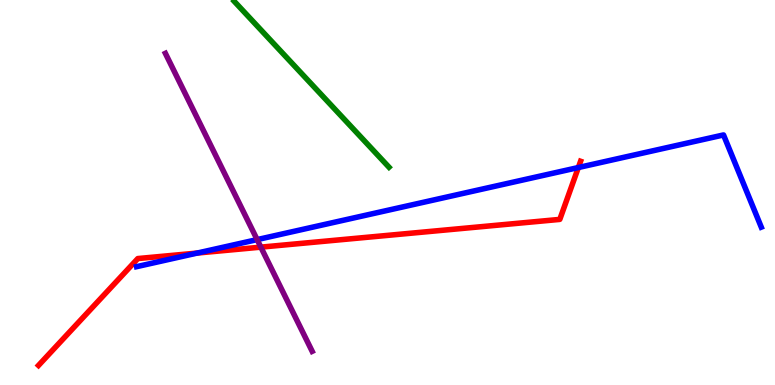[{'lines': ['blue', 'red'], 'intersections': [{'x': 2.55, 'y': 3.43}, {'x': 7.46, 'y': 5.65}]}, {'lines': ['green', 'red'], 'intersections': []}, {'lines': ['purple', 'red'], 'intersections': [{'x': 3.37, 'y': 3.58}]}, {'lines': ['blue', 'green'], 'intersections': []}, {'lines': ['blue', 'purple'], 'intersections': [{'x': 3.32, 'y': 3.78}]}, {'lines': ['green', 'purple'], 'intersections': []}]